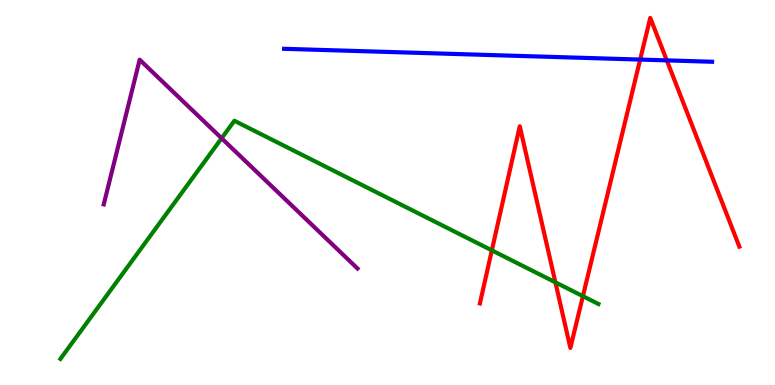[{'lines': ['blue', 'red'], 'intersections': [{'x': 8.26, 'y': 8.45}, {'x': 8.6, 'y': 8.43}]}, {'lines': ['green', 'red'], 'intersections': [{'x': 6.35, 'y': 3.5}, {'x': 7.17, 'y': 2.67}, {'x': 7.52, 'y': 2.31}]}, {'lines': ['purple', 'red'], 'intersections': []}, {'lines': ['blue', 'green'], 'intersections': []}, {'lines': ['blue', 'purple'], 'intersections': []}, {'lines': ['green', 'purple'], 'intersections': [{'x': 2.86, 'y': 6.41}]}]